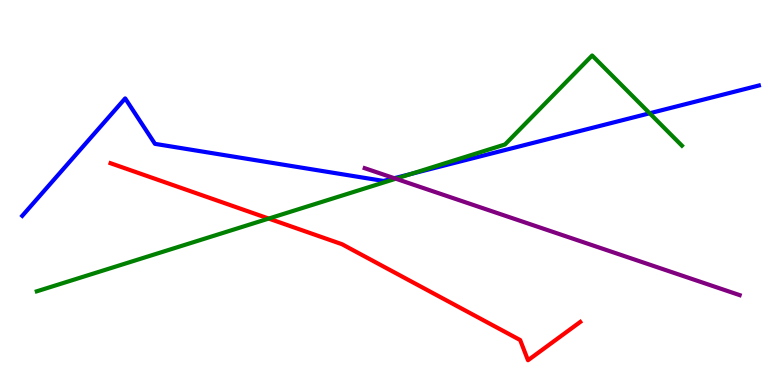[{'lines': ['blue', 'red'], 'intersections': []}, {'lines': ['green', 'red'], 'intersections': [{'x': 3.47, 'y': 4.32}]}, {'lines': ['purple', 'red'], 'intersections': []}, {'lines': ['blue', 'green'], 'intersections': [{'x': 5.3, 'y': 5.48}, {'x': 8.38, 'y': 7.06}]}, {'lines': ['blue', 'purple'], 'intersections': [{'x': 5.09, 'y': 5.37}]}, {'lines': ['green', 'purple'], 'intersections': [{'x': 5.11, 'y': 5.36}]}]